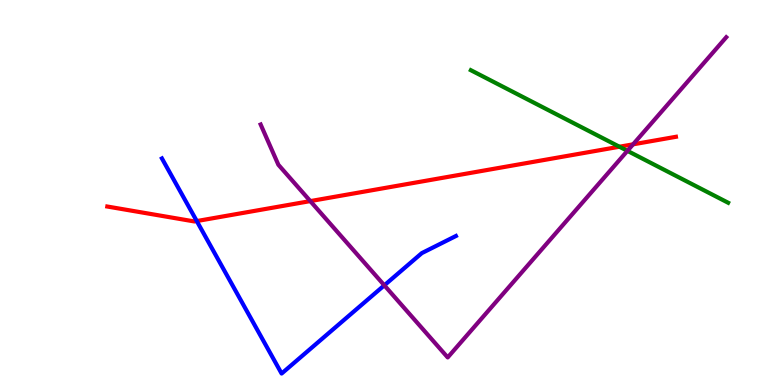[{'lines': ['blue', 'red'], 'intersections': [{'x': 2.54, 'y': 4.26}]}, {'lines': ['green', 'red'], 'intersections': [{'x': 7.99, 'y': 6.19}]}, {'lines': ['purple', 'red'], 'intersections': [{'x': 4.0, 'y': 4.78}, {'x': 8.17, 'y': 6.25}]}, {'lines': ['blue', 'green'], 'intersections': []}, {'lines': ['blue', 'purple'], 'intersections': [{'x': 4.96, 'y': 2.59}]}, {'lines': ['green', 'purple'], 'intersections': [{'x': 8.1, 'y': 6.08}]}]